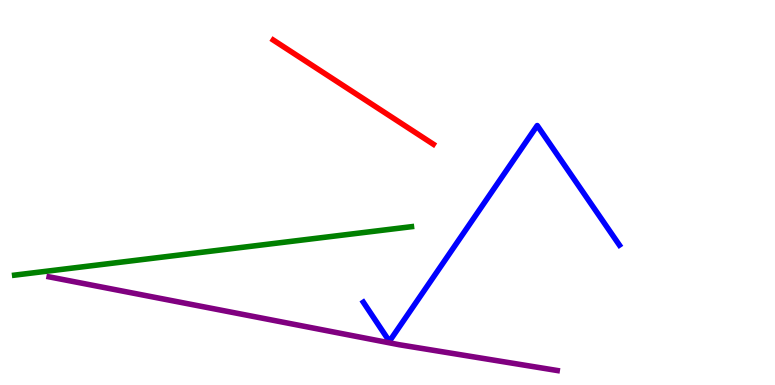[{'lines': ['blue', 'red'], 'intersections': []}, {'lines': ['green', 'red'], 'intersections': []}, {'lines': ['purple', 'red'], 'intersections': []}, {'lines': ['blue', 'green'], 'intersections': []}, {'lines': ['blue', 'purple'], 'intersections': []}, {'lines': ['green', 'purple'], 'intersections': []}]